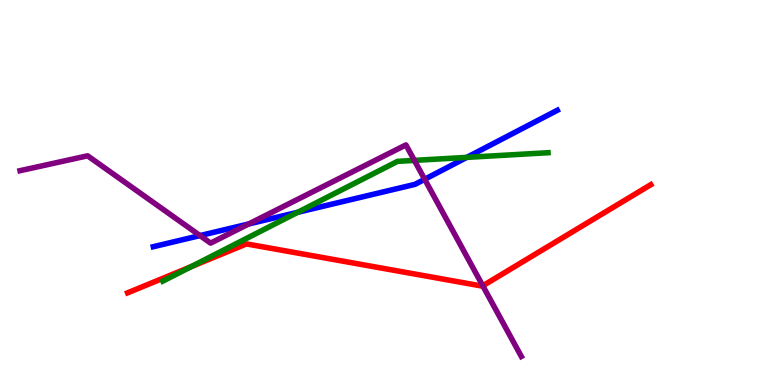[{'lines': ['blue', 'red'], 'intersections': []}, {'lines': ['green', 'red'], 'intersections': [{'x': 2.47, 'y': 3.07}]}, {'lines': ['purple', 'red'], 'intersections': [{'x': 6.23, 'y': 2.58}]}, {'lines': ['blue', 'green'], 'intersections': [{'x': 3.84, 'y': 4.49}, {'x': 6.02, 'y': 5.91}]}, {'lines': ['blue', 'purple'], 'intersections': [{'x': 2.58, 'y': 3.88}, {'x': 3.21, 'y': 4.18}, {'x': 5.48, 'y': 5.34}]}, {'lines': ['green', 'purple'], 'intersections': [{'x': 5.35, 'y': 5.83}]}]